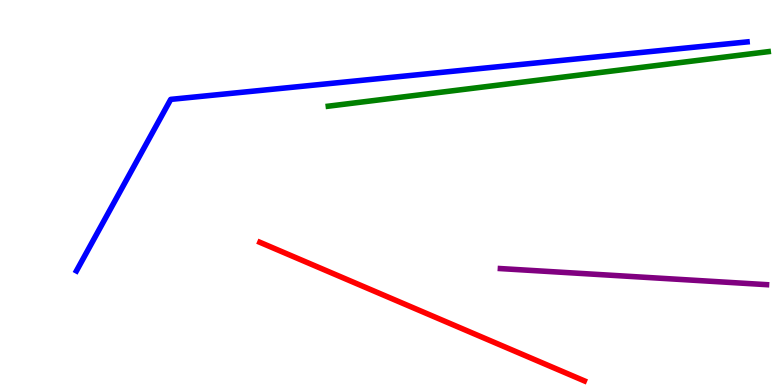[{'lines': ['blue', 'red'], 'intersections': []}, {'lines': ['green', 'red'], 'intersections': []}, {'lines': ['purple', 'red'], 'intersections': []}, {'lines': ['blue', 'green'], 'intersections': []}, {'lines': ['blue', 'purple'], 'intersections': []}, {'lines': ['green', 'purple'], 'intersections': []}]